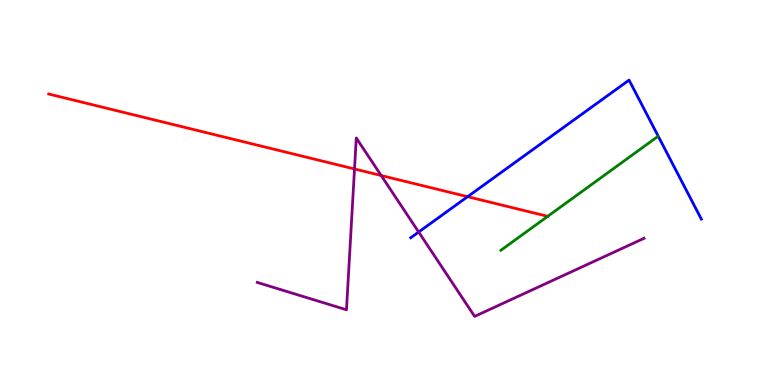[{'lines': ['blue', 'red'], 'intersections': [{'x': 6.03, 'y': 4.89}]}, {'lines': ['green', 'red'], 'intersections': []}, {'lines': ['purple', 'red'], 'intersections': [{'x': 4.57, 'y': 5.61}, {'x': 4.92, 'y': 5.44}]}, {'lines': ['blue', 'green'], 'intersections': []}, {'lines': ['blue', 'purple'], 'intersections': [{'x': 5.4, 'y': 3.97}]}, {'lines': ['green', 'purple'], 'intersections': []}]